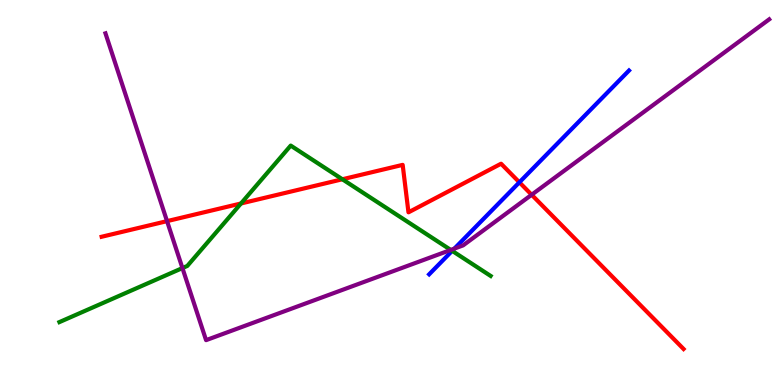[{'lines': ['blue', 'red'], 'intersections': [{'x': 6.7, 'y': 5.26}]}, {'lines': ['green', 'red'], 'intersections': [{'x': 3.11, 'y': 4.71}, {'x': 4.42, 'y': 5.34}]}, {'lines': ['purple', 'red'], 'intersections': [{'x': 2.16, 'y': 4.26}, {'x': 6.86, 'y': 4.94}]}, {'lines': ['blue', 'green'], 'intersections': [{'x': 5.83, 'y': 3.48}]}, {'lines': ['blue', 'purple'], 'intersections': [{'x': 5.86, 'y': 3.54}]}, {'lines': ['green', 'purple'], 'intersections': [{'x': 2.35, 'y': 3.04}, {'x': 5.82, 'y': 3.51}]}]